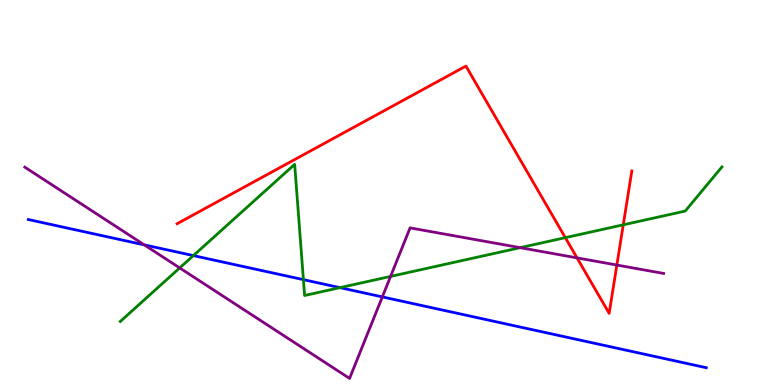[{'lines': ['blue', 'red'], 'intersections': []}, {'lines': ['green', 'red'], 'intersections': [{'x': 7.29, 'y': 3.83}, {'x': 8.04, 'y': 4.16}]}, {'lines': ['purple', 'red'], 'intersections': [{'x': 7.45, 'y': 3.3}, {'x': 7.96, 'y': 3.12}]}, {'lines': ['blue', 'green'], 'intersections': [{'x': 2.5, 'y': 3.36}, {'x': 3.91, 'y': 2.74}, {'x': 4.39, 'y': 2.53}]}, {'lines': ['blue', 'purple'], 'intersections': [{'x': 1.86, 'y': 3.64}, {'x': 4.93, 'y': 2.29}]}, {'lines': ['green', 'purple'], 'intersections': [{'x': 2.32, 'y': 3.04}, {'x': 5.04, 'y': 2.82}, {'x': 6.71, 'y': 3.57}]}]